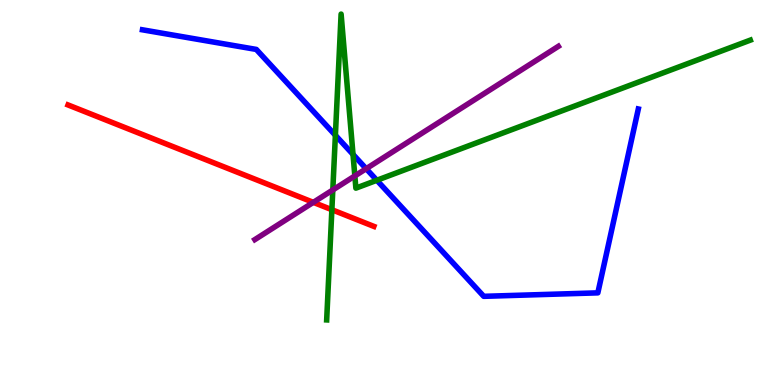[{'lines': ['blue', 'red'], 'intersections': []}, {'lines': ['green', 'red'], 'intersections': [{'x': 4.28, 'y': 4.55}]}, {'lines': ['purple', 'red'], 'intersections': [{'x': 4.04, 'y': 4.74}]}, {'lines': ['blue', 'green'], 'intersections': [{'x': 4.33, 'y': 6.49}, {'x': 4.56, 'y': 5.99}, {'x': 4.86, 'y': 5.32}]}, {'lines': ['blue', 'purple'], 'intersections': [{'x': 4.72, 'y': 5.62}]}, {'lines': ['green', 'purple'], 'intersections': [{'x': 4.29, 'y': 5.07}, {'x': 4.58, 'y': 5.43}]}]